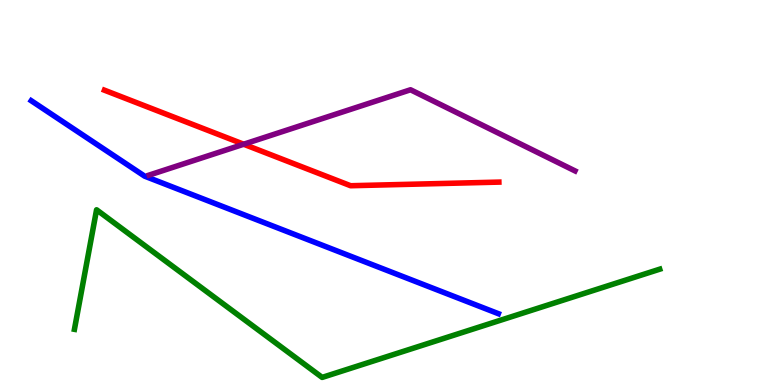[{'lines': ['blue', 'red'], 'intersections': []}, {'lines': ['green', 'red'], 'intersections': []}, {'lines': ['purple', 'red'], 'intersections': [{'x': 3.14, 'y': 6.25}]}, {'lines': ['blue', 'green'], 'intersections': []}, {'lines': ['blue', 'purple'], 'intersections': []}, {'lines': ['green', 'purple'], 'intersections': []}]